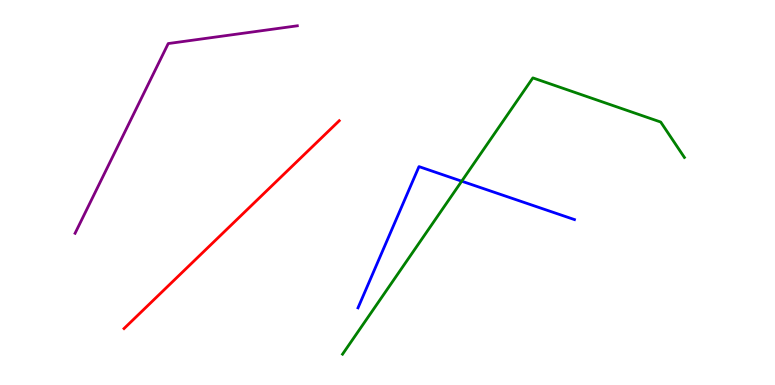[{'lines': ['blue', 'red'], 'intersections': []}, {'lines': ['green', 'red'], 'intersections': []}, {'lines': ['purple', 'red'], 'intersections': []}, {'lines': ['blue', 'green'], 'intersections': [{'x': 5.96, 'y': 5.29}]}, {'lines': ['blue', 'purple'], 'intersections': []}, {'lines': ['green', 'purple'], 'intersections': []}]